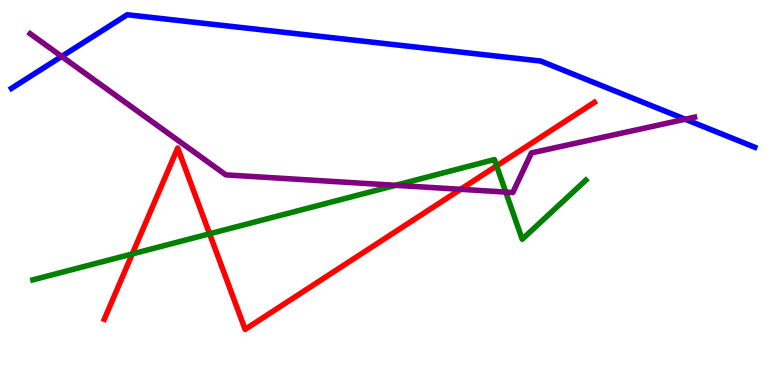[{'lines': ['blue', 'red'], 'intersections': []}, {'lines': ['green', 'red'], 'intersections': [{'x': 1.71, 'y': 3.4}, {'x': 2.7, 'y': 3.93}, {'x': 6.41, 'y': 5.69}]}, {'lines': ['purple', 'red'], 'intersections': [{'x': 5.94, 'y': 5.08}]}, {'lines': ['blue', 'green'], 'intersections': []}, {'lines': ['blue', 'purple'], 'intersections': [{'x': 0.796, 'y': 8.53}, {'x': 8.84, 'y': 6.9}]}, {'lines': ['green', 'purple'], 'intersections': [{'x': 5.1, 'y': 5.19}, {'x': 6.53, 'y': 5.01}]}]